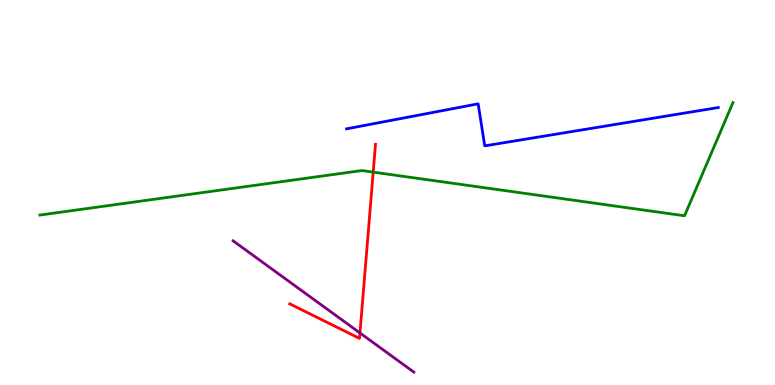[{'lines': ['blue', 'red'], 'intersections': []}, {'lines': ['green', 'red'], 'intersections': [{'x': 4.82, 'y': 5.53}]}, {'lines': ['purple', 'red'], 'intersections': [{'x': 4.64, 'y': 1.35}]}, {'lines': ['blue', 'green'], 'intersections': []}, {'lines': ['blue', 'purple'], 'intersections': []}, {'lines': ['green', 'purple'], 'intersections': []}]